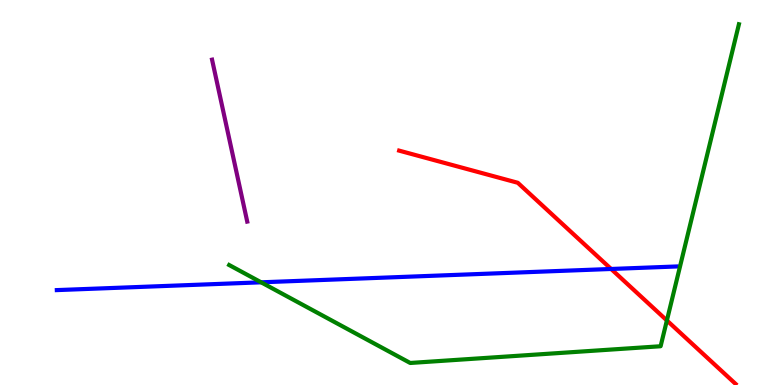[{'lines': ['blue', 'red'], 'intersections': [{'x': 7.89, 'y': 3.01}]}, {'lines': ['green', 'red'], 'intersections': [{'x': 8.6, 'y': 1.68}]}, {'lines': ['purple', 'red'], 'intersections': []}, {'lines': ['blue', 'green'], 'intersections': [{'x': 3.37, 'y': 2.67}]}, {'lines': ['blue', 'purple'], 'intersections': []}, {'lines': ['green', 'purple'], 'intersections': []}]